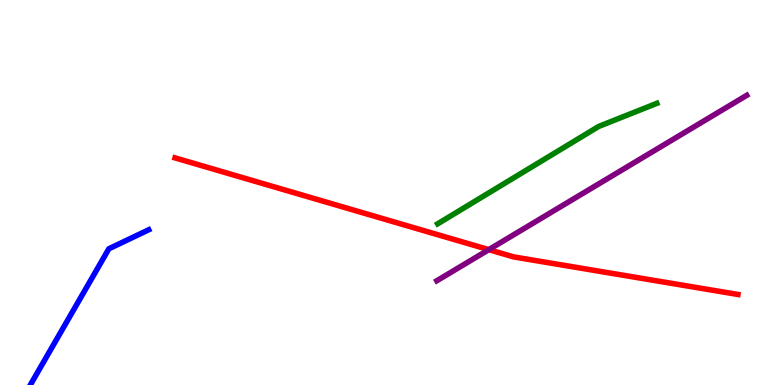[{'lines': ['blue', 'red'], 'intersections': []}, {'lines': ['green', 'red'], 'intersections': []}, {'lines': ['purple', 'red'], 'intersections': [{'x': 6.31, 'y': 3.52}]}, {'lines': ['blue', 'green'], 'intersections': []}, {'lines': ['blue', 'purple'], 'intersections': []}, {'lines': ['green', 'purple'], 'intersections': []}]